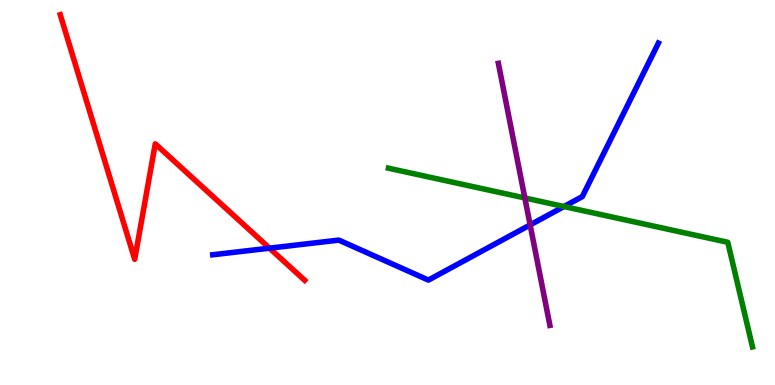[{'lines': ['blue', 'red'], 'intersections': [{'x': 3.48, 'y': 3.55}]}, {'lines': ['green', 'red'], 'intersections': []}, {'lines': ['purple', 'red'], 'intersections': []}, {'lines': ['blue', 'green'], 'intersections': [{'x': 7.28, 'y': 4.64}]}, {'lines': ['blue', 'purple'], 'intersections': [{'x': 6.84, 'y': 4.16}]}, {'lines': ['green', 'purple'], 'intersections': [{'x': 6.77, 'y': 4.86}]}]